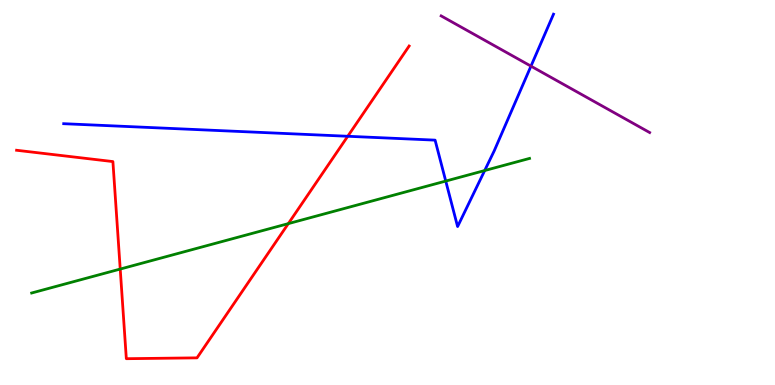[{'lines': ['blue', 'red'], 'intersections': [{'x': 4.49, 'y': 6.46}]}, {'lines': ['green', 'red'], 'intersections': [{'x': 1.55, 'y': 3.01}, {'x': 3.72, 'y': 4.19}]}, {'lines': ['purple', 'red'], 'intersections': []}, {'lines': ['blue', 'green'], 'intersections': [{'x': 5.75, 'y': 5.3}, {'x': 6.25, 'y': 5.57}]}, {'lines': ['blue', 'purple'], 'intersections': [{'x': 6.85, 'y': 8.28}]}, {'lines': ['green', 'purple'], 'intersections': []}]